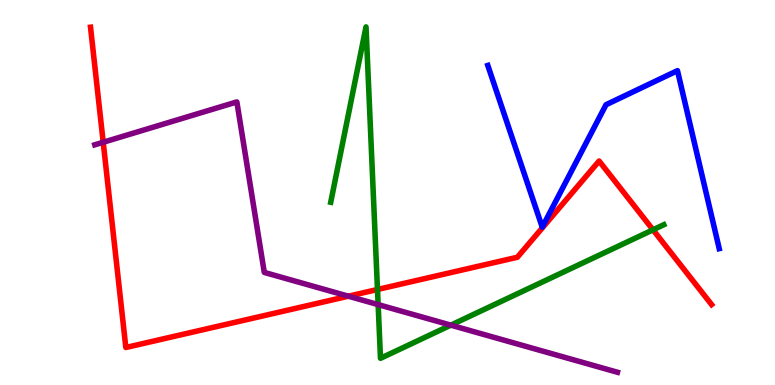[{'lines': ['blue', 'red'], 'intersections': []}, {'lines': ['green', 'red'], 'intersections': [{'x': 4.87, 'y': 2.48}, {'x': 8.43, 'y': 4.03}]}, {'lines': ['purple', 'red'], 'intersections': [{'x': 1.33, 'y': 6.3}, {'x': 4.5, 'y': 2.31}]}, {'lines': ['blue', 'green'], 'intersections': []}, {'lines': ['blue', 'purple'], 'intersections': []}, {'lines': ['green', 'purple'], 'intersections': [{'x': 4.88, 'y': 2.09}, {'x': 5.82, 'y': 1.55}]}]